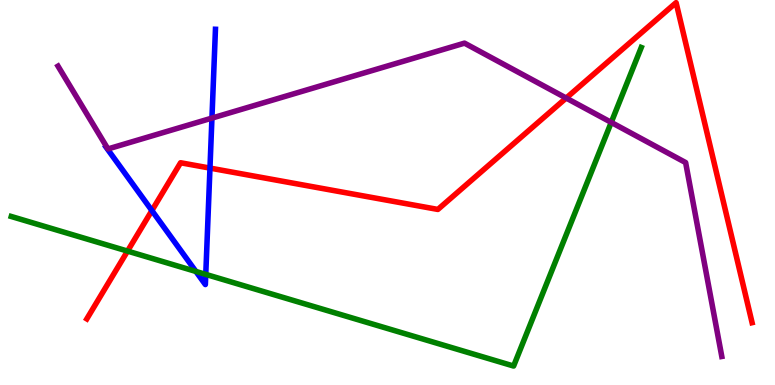[{'lines': ['blue', 'red'], 'intersections': [{'x': 1.96, 'y': 4.53}, {'x': 2.71, 'y': 5.63}]}, {'lines': ['green', 'red'], 'intersections': [{'x': 1.65, 'y': 3.48}]}, {'lines': ['purple', 'red'], 'intersections': [{'x': 7.31, 'y': 7.45}]}, {'lines': ['blue', 'green'], 'intersections': [{'x': 2.53, 'y': 2.95}, {'x': 2.66, 'y': 2.87}]}, {'lines': ['blue', 'purple'], 'intersections': [{'x': 2.73, 'y': 6.93}]}, {'lines': ['green', 'purple'], 'intersections': [{'x': 7.89, 'y': 6.82}]}]